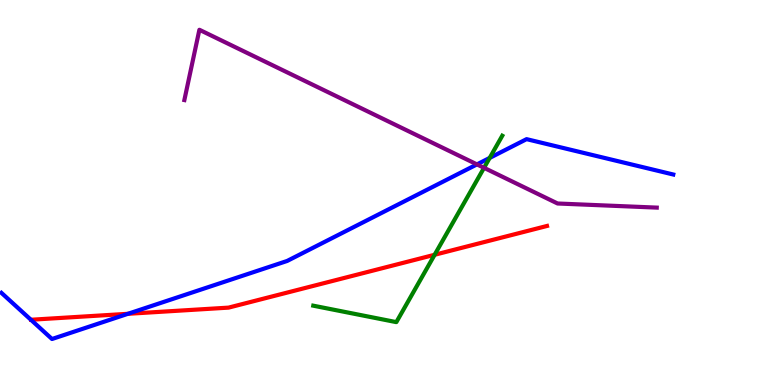[{'lines': ['blue', 'red'], 'intersections': [{'x': 1.65, 'y': 1.85}]}, {'lines': ['green', 'red'], 'intersections': [{'x': 5.61, 'y': 3.38}]}, {'lines': ['purple', 'red'], 'intersections': []}, {'lines': ['blue', 'green'], 'intersections': [{'x': 6.32, 'y': 5.9}]}, {'lines': ['blue', 'purple'], 'intersections': [{'x': 6.15, 'y': 5.73}]}, {'lines': ['green', 'purple'], 'intersections': [{'x': 6.25, 'y': 5.64}]}]